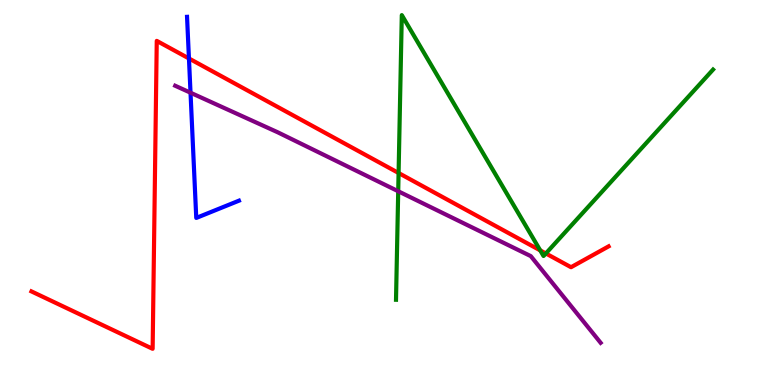[{'lines': ['blue', 'red'], 'intersections': [{'x': 2.44, 'y': 8.48}]}, {'lines': ['green', 'red'], 'intersections': [{'x': 5.14, 'y': 5.51}, {'x': 6.97, 'y': 3.5}, {'x': 7.04, 'y': 3.42}]}, {'lines': ['purple', 'red'], 'intersections': []}, {'lines': ['blue', 'green'], 'intersections': []}, {'lines': ['blue', 'purple'], 'intersections': [{'x': 2.46, 'y': 7.59}]}, {'lines': ['green', 'purple'], 'intersections': [{'x': 5.14, 'y': 5.03}]}]